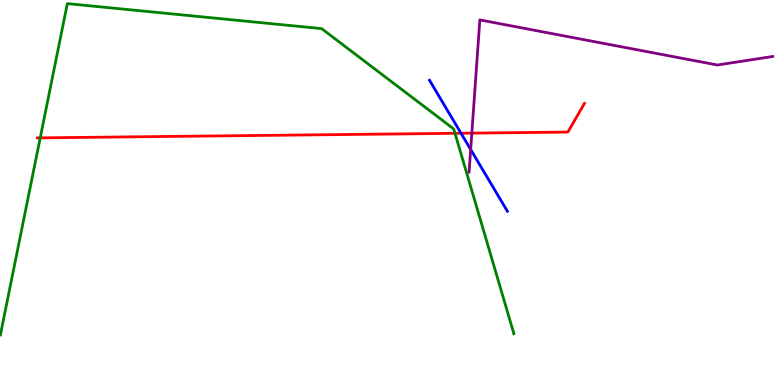[{'lines': ['blue', 'red'], 'intersections': [{'x': 5.95, 'y': 6.54}]}, {'lines': ['green', 'red'], 'intersections': [{'x': 0.519, 'y': 6.42}, {'x': 5.87, 'y': 6.54}]}, {'lines': ['purple', 'red'], 'intersections': [{'x': 6.09, 'y': 6.54}]}, {'lines': ['blue', 'green'], 'intersections': []}, {'lines': ['blue', 'purple'], 'intersections': [{'x': 6.07, 'y': 6.12}]}, {'lines': ['green', 'purple'], 'intersections': []}]